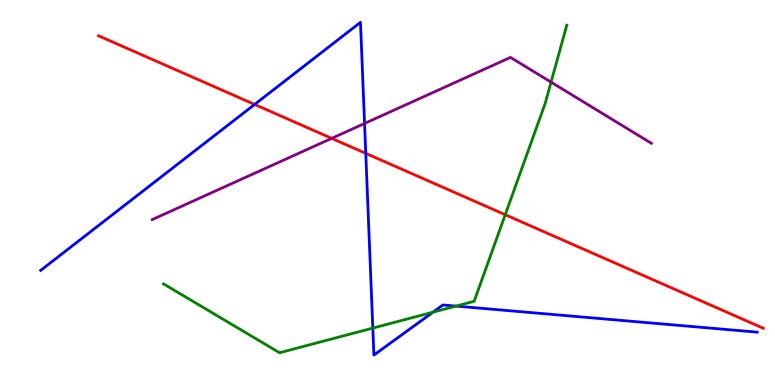[{'lines': ['blue', 'red'], 'intersections': [{'x': 3.29, 'y': 7.29}, {'x': 4.72, 'y': 6.02}]}, {'lines': ['green', 'red'], 'intersections': [{'x': 6.52, 'y': 4.42}]}, {'lines': ['purple', 'red'], 'intersections': [{'x': 4.28, 'y': 6.41}]}, {'lines': ['blue', 'green'], 'intersections': [{'x': 4.81, 'y': 1.48}, {'x': 5.59, 'y': 1.89}, {'x': 5.88, 'y': 2.05}]}, {'lines': ['blue', 'purple'], 'intersections': [{'x': 4.7, 'y': 6.79}]}, {'lines': ['green', 'purple'], 'intersections': [{'x': 7.11, 'y': 7.87}]}]